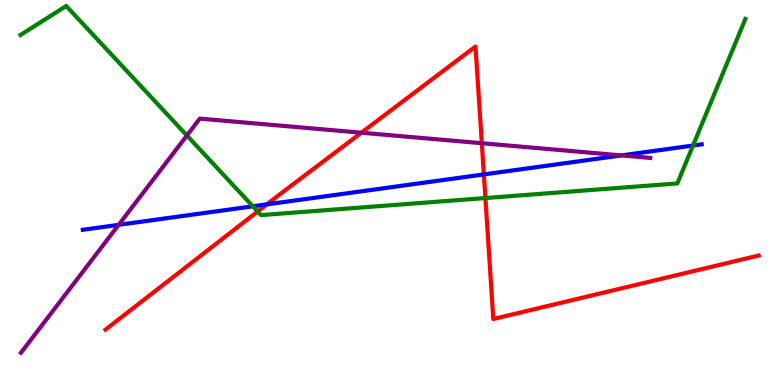[{'lines': ['blue', 'red'], 'intersections': [{'x': 3.44, 'y': 4.69}, {'x': 6.24, 'y': 5.47}]}, {'lines': ['green', 'red'], 'intersections': [{'x': 3.32, 'y': 4.51}, {'x': 6.26, 'y': 4.86}]}, {'lines': ['purple', 'red'], 'intersections': [{'x': 4.66, 'y': 6.55}, {'x': 6.22, 'y': 6.28}]}, {'lines': ['blue', 'green'], 'intersections': [{'x': 3.26, 'y': 4.64}, {'x': 8.94, 'y': 6.22}]}, {'lines': ['blue', 'purple'], 'intersections': [{'x': 1.53, 'y': 4.16}, {'x': 8.02, 'y': 5.96}]}, {'lines': ['green', 'purple'], 'intersections': [{'x': 2.41, 'y': 6.48}]}]